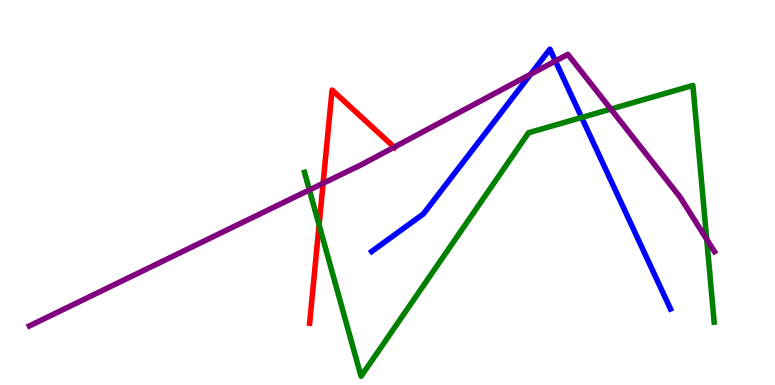[{'lines': ['blue', 'red'], 'intersections': []}, {'lines': ['green', 'red'], 'intersections': [{'x': 4.12, 'y': 4.16}]}, {'lines': ['purple', 'red'], 'intersections': [{'x': 4.17, 'y': 5.24}, {'x': 5.09, 'y': 6.18}]}, {'lines': ['blue', 'green'], 'intersections': [{'x': 7.5, 'y': 6.95}]}, {'lines': ['blue', 'purple'], 'intersections': [{'x': 6.85, 'y': 8.07}, {'x': 7.17, 'y': 8.42}]}, {'lines': ['green', 'purple'], 'intersections': [{'x': 3.99, 'y': 5.07}, {'x': 7.88, 'y': 7.17}, {'x': 9.12, 'y': 3.78}]}]